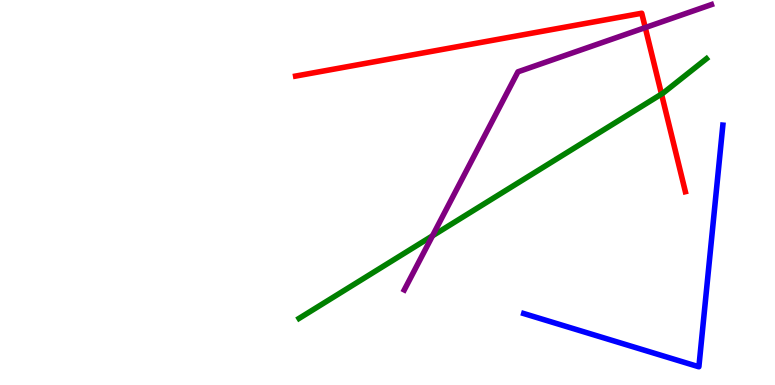[{'lines': ['blue', 'red'], 'intersections': []}, {'lines': ['green', 'red'], 'intersections': [{'x': 8.54, 'y': 7.56}]}, {'lines': ['purple', 'red'], 'intersections': [{'x': 8.33, 'y': 9.28}]}, {'lines': ['blue', 'green'], 'intersections': []}, {'lines': ['blue', 'purple'], 'intersections': []}, {'lines': ['green', 'purple'], 'intersections': [{'x': 5.58, 'y': 3.87}]}]